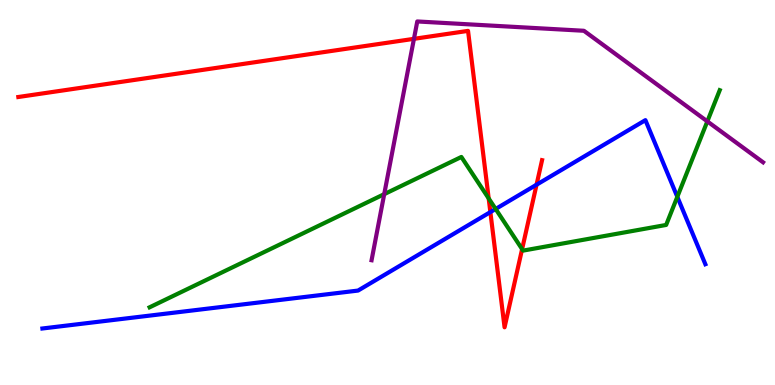[{'lines': ['blue', 'red'], 'intersections': [{'x': 6.33, 'y': 4.49}, {'x': 6.92, 'y': 5.2}]}, {'lines': ['green', 'red'], 'intersections': [{'x': 6.31, 'y': 4.85}, {'x': 6.74, 'y': 3.53}]}, {'lines': ['purple', 'red'], 'intersections': [{'x': 5.34, 'y': 8.99}]}, {'lines': ['blue', 'green'], 'intersections': [{'x': 6.4, 'y': 4.57}, {'x': 8.74, 'y': 4.89}]}, {'lines': ['blue', 'purple'], 'intersections': []}, {'lines': ['green', 'purple'], 'intersections': [{'x': 4.96, 'y': 4.96}, {'x': 9.13, 'y': 6.85}]}]